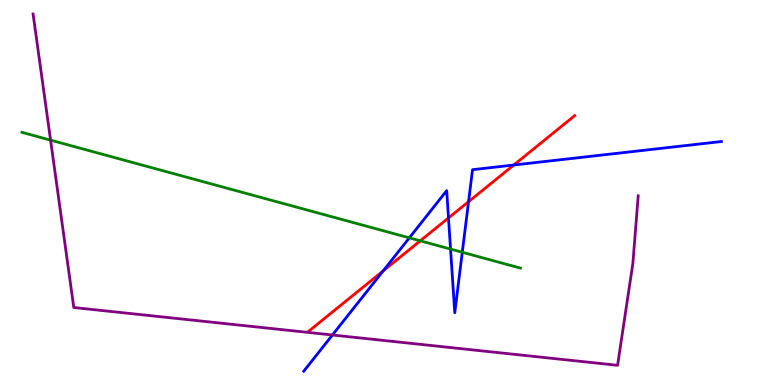[{'lines': ['blue', 'red'], 'intersections': [{'x': 4.94, 'y': 2.96}, {'x': 5.79, 'y': 4.34}, {'x': 6.05, 'y': 4.76}, {'x': 6.63, 'y': 5.71}]}, {'lines': ['green', 'red'], 'intersections': [{'x': 5.42, 'y': 3.74}]}, {'lines': ['purple', 'red'], 'intersections': []}, {'lines': ['blue', 'green'], 'intersections': [{'x': 5.28, 'y': 3.82}, {'x': 5.81, 'y': 3.53}, {'x': 5.96, 'y': 3.45}]}, {'lines': ['blue', 'purple'], 'intersections': [{'x': 4.29, 'y': 1.3}]}, {'lines': ['green', 'purple'], 'intersections': [{'x': 0.653, 'y': 6.36}]}]